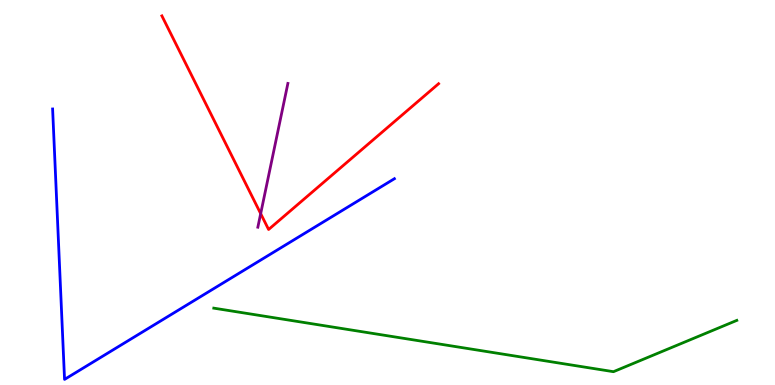[{'lines': ['blue', 'red'], 'intersections': []}, {'lines': ['green', 'red'], 'intersections': []}, {'lines': ['purple', 'red'], 'intersections': [{'x': 3.36, 'y': 4.45}]}, {'lines': ['blue', 'green'], 'intersections': []}, {'lines': ['blue', 'purple'], 'intersections': []}, {'lines': ['green', 'purple'], 'intersections': []}]